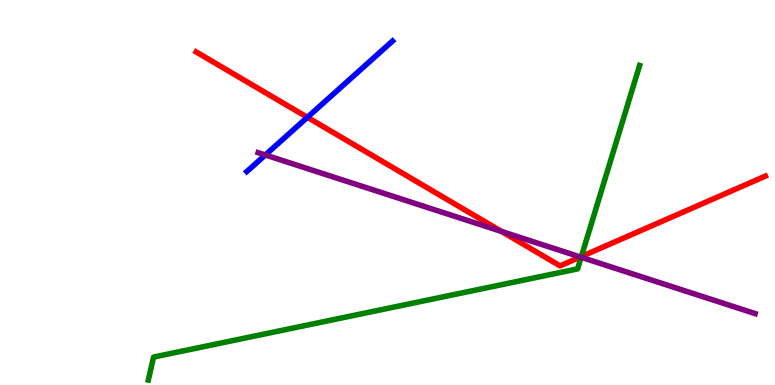[{'lines': ['blue', 'red'], 'intersections': [{'x': 3.97, 'y': 6.95}]}, {'lines': ['green', 'red'], 'intersections': [{'x': 7.5, 'y': 3.34}]}, {'lines': ['purple', 'red'], 'intersections': [{'x': 6.47, 'y': 3.99}, {'x': 7.49, 'y': 3.32}]}, {'lines': ['blue', 'green'], 'intersections': []}, {'lines': ['blue', 'purple'], 'intersections': [{'x': 3.42, 'y': 5.97}]}, {'lines': ['green', 'purple'], 'intersections': [{'x': 7.5, 'y': 3.32}]}]